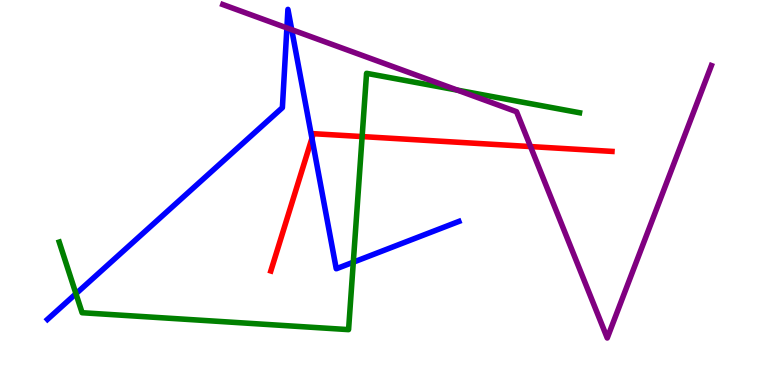[{'lines': ['blue', 'red'], 'intersections': [{'x': 4.03, 'y': 6.41}]}, {'lines': ['green', 'red'], 'intersections': [{'x': 4.67, 'y': 6.45}]}, {'lines': ['purple', 'red'], 'intersections': [{'x': 6.85, 'y': 6.19}]}, {'lines': ['blue', 'green'], 'intersections': [{'x': 0.98, 'y': 2.37}, {'x': 4.56, 'y': 3.19}]}, {'lines': ['blue', 'purple'], 'intersections': [{'x': 3.7, 'y': 9.27}, {'x': 3.76, 'y': 9.23}]}, {'lines': ['green', 'purple'], 'intersections': [{'x': 5.9, 'y': 7.66}]}]